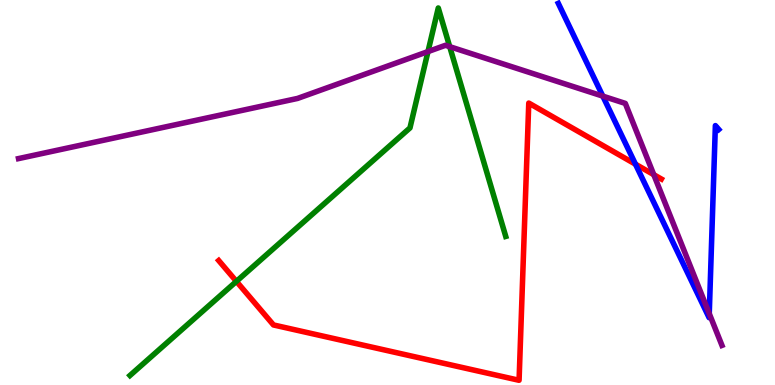[{'lines': ['blue', 'red'], 'intersections': [{'x': 8.2, 'y': 5.74}]}, {'lines': ['green', 'red'], 'intersections': [{'x': 3.05, 'y': 2.69}]}, {'lines': ['purple', 'red'], 'intersections': [{'x': 8.44, 'y': 5.46}]}, {'lines': ['blue', 'green'], 'intersections': []}, {'lines': ['blue', 'purple'], 'intersections': [{'x': 7.78, 'y': 7.5}, {'x': 9.15, 'y': 1.85}]}, {'lines': ['green', 'purple'], 'intersections': [{'x': 5.52, 'y': 8.66}, {'x': 5.8, 'y': 8.79}]}]